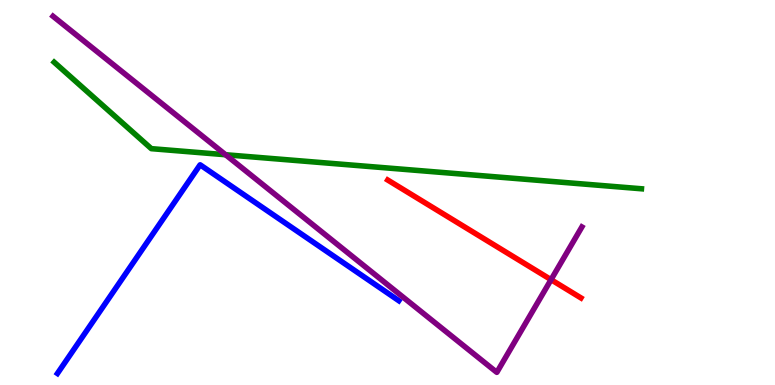[{'lines': ['blue', 'red'], 'intersections': []}, {'lines': ['green', 'red'], 'intersections': []}, {'lines': ['purple', 'red'], 'intersections': [{'x': 7.11, 'y': 2.74}]}, {'lines': ['blue', 'green'], 'intersections': []}, {'lines': ['blue', 'purple'], 'intersections': []}, {'lines': ['green', 'purple'], 'intersections': [{'x': 2.91, 'y': 5.98}]}]